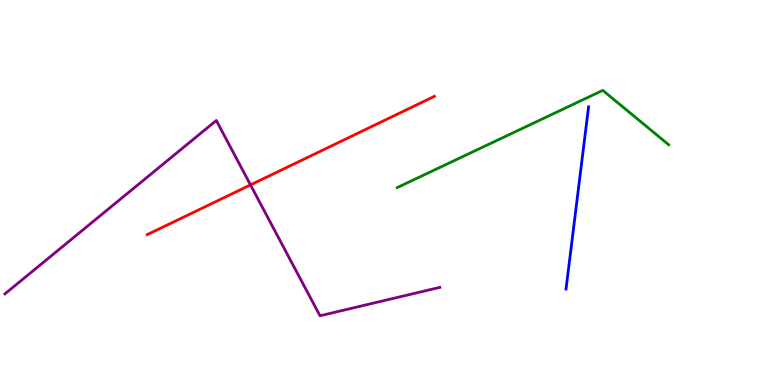[{'lines': ['blue', 'red'], 'intersections': []}, {'lines': ['green', 'red'], 'intersections': []}, {'lines': ['purple', 'red'], 'intersections': [{'x': 3.23, 'y': 5.2}]}, {'lines': ['blue', 'green'], 'intersections': []}, {'lines': ['blue', 'purple'], 'intersections': []}, {'lines': ['green', 'purple'], 'intersections': []}]